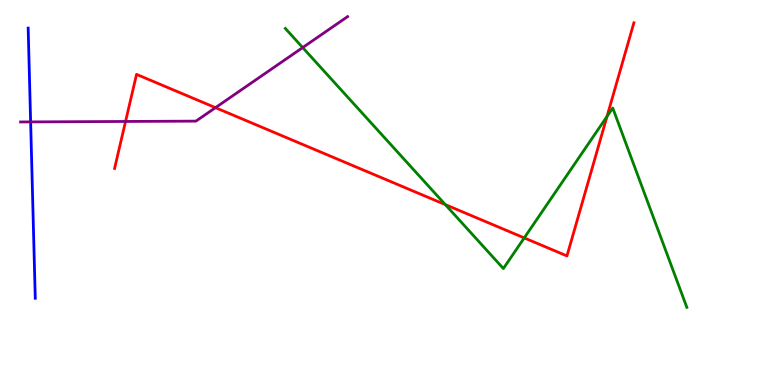[{'lines': ['blue', 'red'], 'intersections': []}, {'lines': ['green', 'red'], 'intersections': [{'x': 5.75, 'y': 4.69}, {'x': 6.76, 'y': 3.82}, {'x': 7.83, 'y': 6.98}]}, {'lines': ['purple', 'red'], 'intersections': [{'x': 1.62, 'y': 6.85}, {'x': 2.78, 'y': 7.2}]}, {'lines': ['blue', 'green'], 'intersections': []}, {'lines': ['blue', 'purple'], 'intersections': [{'x': 0.395, 'y': 6.83}]}, {'lines': ['green', 'purple'], 'intersections': [{'x': 3.91, 'y': 8.76}]}]